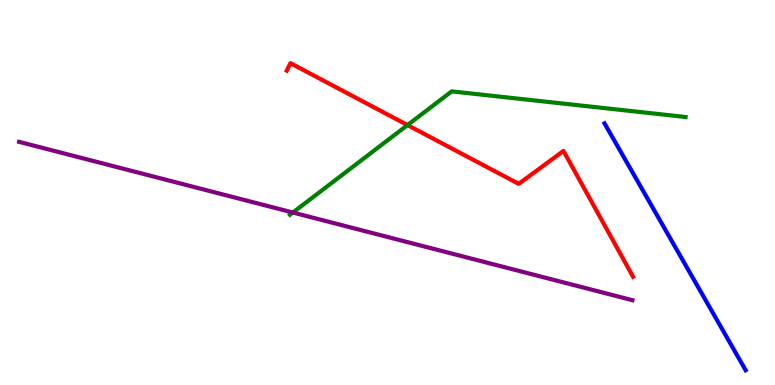[{'lines': ['blue', 'red'], 'intersections': []}, {'lines': ['green', 'red'], 'intersections': [{'x': 5.26, 'y': 6.75}]}, {'lines': ['purple', 'red'], 'intersections': []}, {'lines': ['blue', 'green'], 'intersections': []}, {'lines': ['blue', 'purple'], 'intersections': []}, {'lines': ['green', 'purple'], 'intersections': [{'x': 3.78, 'y': 4.48}]}]